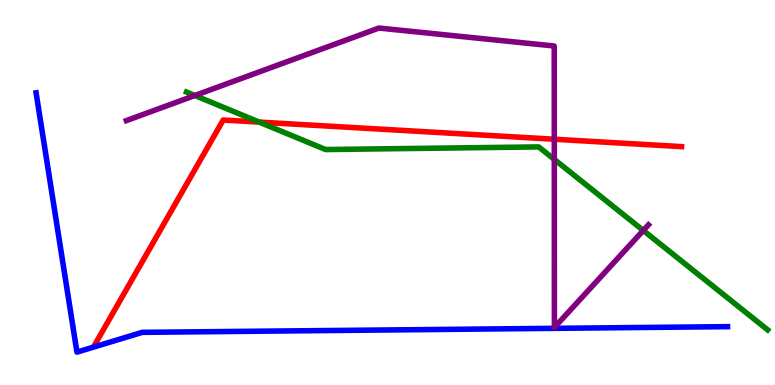[{'lines': ['blue', 'red'], 'intersections': []}, {'lines': ['green', 'red'], 'intersections': [{'x': 3.34, 'y': 6.83}]}, {'lines': ['purple', 'red'], 'intersections': [{'x': 7.15, 'y': 6.38}]}, {'lines': ['blue', 'green'], 'intersections': []}, {'lines': ['blue', 'purple'], 'intersections': []}, {'lines': ['green', 'purple'], 'intersections': [{'x': 2.51, 'y': 7.52}, {'x': 7.15, 'y': 5.86}, {'x': 8.3, 'y': 4.01}]}]